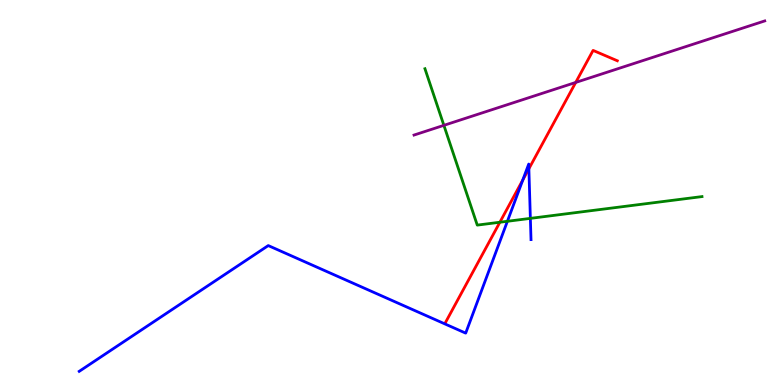[{'lines': ['blue', 'red'], 'intersections': [{'x': 6.75, 'y': 5.32}, {'x': 6.82, 'y': 5.62}]}, {'lines': ['green', 'red'], 'intersections': [{'x': 6.45, 'y': 4.23}]}, {'lines': ['purple', 'red'], 'intersections': [{'x': 7.43, 'y': 7.86}]}, {'lines': ['blue', 'green'], 'intersections': [{'x': 6.55, 'y': 4.25}, {'x': 6.84, 'y': 4.33}]}, {'lines': ['blue', 'purple'], 'intersections': []}, {'lines': ['green', 'purple'], 'intersections': [{'x': 5.73, 'y': 6.74}]}]